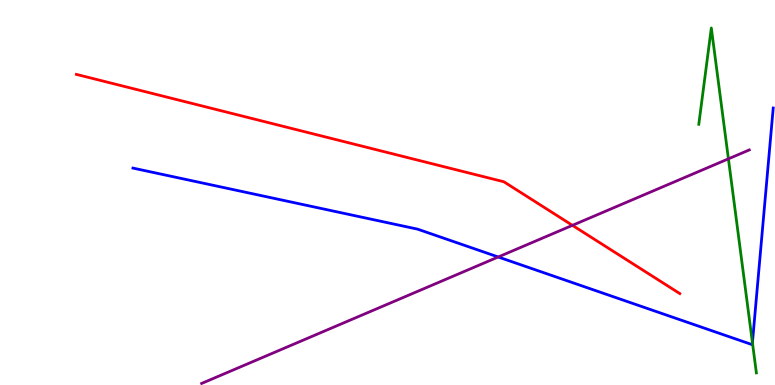[{'lines': ['blue', 'red'], 'intersections': []}, {'lines': ['green', 'red'], 'intersections': []}, {'lines': ['purple', 'red'], 'intersections': [{'x': 7.39, 'y': 4.15}]}, {'lines': ['blue', 'green'], 'intersections': [{'x': 9.71, 'y': 1.1}]}, {'lines': ['blue', 'purple'], 'intersections': [{'x': 6.43, 'y': 3.33}]}, {'lines': ['green', 'purple'], 'intersections': [{'x': 9.4, 'y': 5.87}]}]